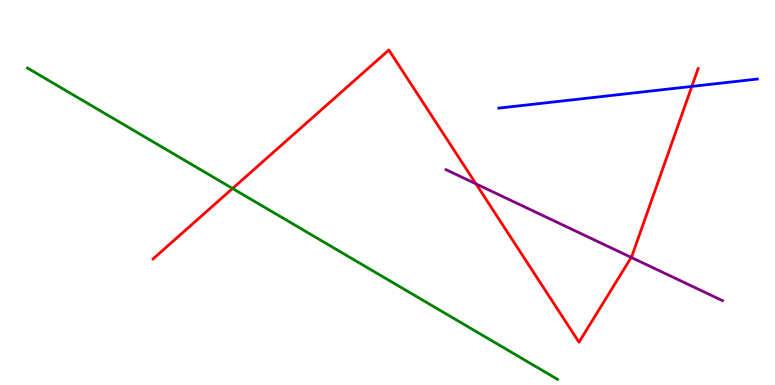[{'lines': ['blue', 'red'], 'intersections': [{'x': 8.93, 'y': 7.76}]}, {'lines': ['green', 'red'], 'intersections': [{'x': 3.0, 'y': 5.1}]}, {'lines': ['purple', 'red'], 'intersections': [{'x': 6.14, 'y': 5.22}, {'x': 8.15, 'y': 3.31}]}, {'lines': ['blue', 'green'], 'intersections': []}, {'lines': ['blue', 'purple'], 'intersections': []}, {'lines': ['green', 'purple'], 'intersections': []}]